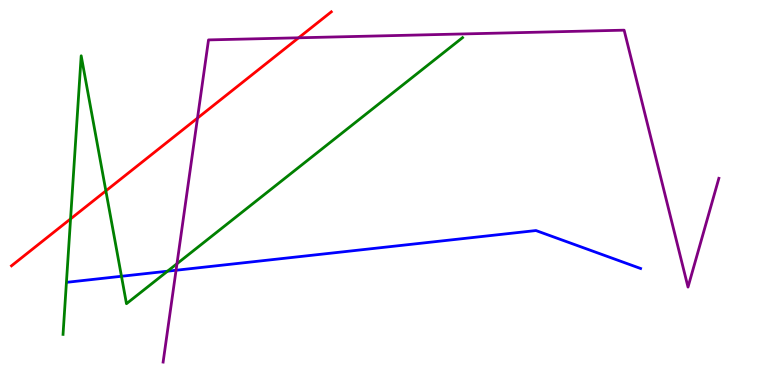[{'lines': ['blue', 'red'], 'intersections': []}, {'lines': ['green', 'red'], 'intersections': [{'x': 0.91, 'y': 4.31}, {'x': 1.37, 'y': 5.04}]}, {'lines': ['purple', 'red'], 'intersections': [{'x': 2.55, 'y': 6.93}, {'x': 3.85, 'y': 9.02}]}, {'lines': ['blue', 'green'], 'intersections': [{'x': 1.57, 'y': 2.82}, {'x': 2.16, 'y': 2.96}]}, {'lines': ['blue', 'purple'], 'intersections': [{'x': 2.27, 'y': 2.98}]}, {'lines': ['green', 'purple'], 'intersections': [{'x': 2.28, 'y': 3.15}]}]